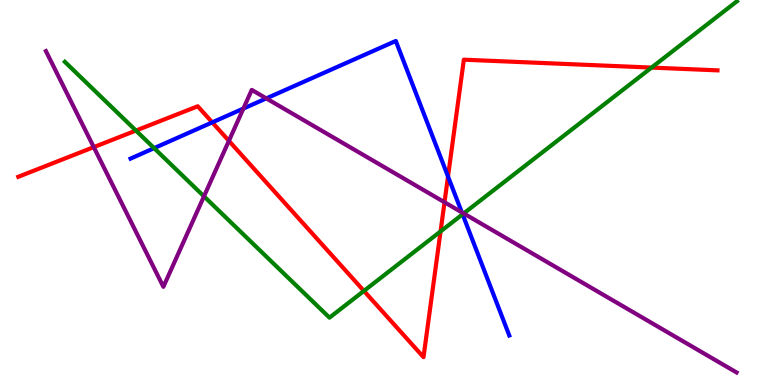[{'lines': ['blue', 'red'], 'intersections': [{'x': 2.74, 'y': 6.82}, {'x': 5.78, 'y': 5.42}]}, {'lines': ['green', 'red'], 'intersections': [{'x': 1.75, 'y': 6.61}, {'x': 4.7, 'y': 2.44}, {'x': 5.68, 'y': 3.99}, {'x': 8.41, 'y': 8.24}]}, {'lines': ['purple', 'red'], 'intersections': [{'x': 1.21, 'y': 6.18}, {'x': 2.95, 'y': 6.34}, {'x': 5.74, 'y': 4.75}]}, {'lines': ['blue', 'green'], 'intersections': [{'x': 1.99, 'y': 6.15}, {'x': 5.97, 'y': 4.43}]}, {'lines': ['blue', 'purple'], 'intersections': [{'x': 3.14, 'y': 7.18}, {'x': 3.44, 'y': 7.44}, {'x': 5.96, 'y': 4.48}]}, {'lines': ['green', 'purple'], 'intersections': [{'x': 2.63, 'y': 4.9}, {'x': 5.98, 'y': 4.46}]}]